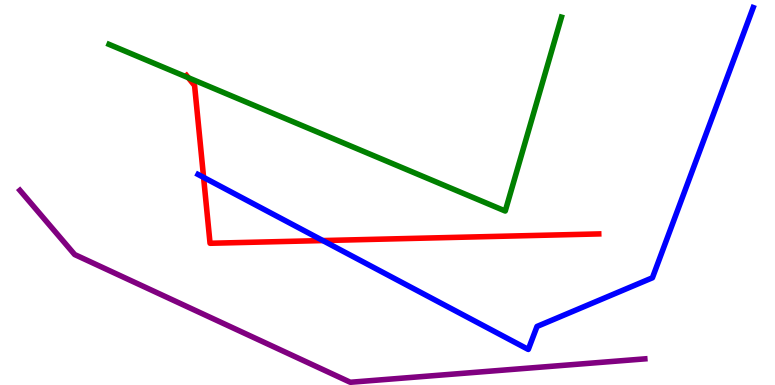[{'lines': ['blue', 'red'], 'intersections': [{'x': 2.63, 'y': 5.39}, {'x': 4.17, 'y': 3.75}]}, {'lines': ['green', 'red'], 'intersections': [{'x': 2.43, 'y': 7.98}]}, {'lines': ['purple', 'red'], 'intersections': []}, {'lines': ['blue', 'green'], 'intersections': []}, {'lines': ['blue', 'purple'], 'intersections': []}, {'lines': ['green', 'purple'], 'intersections': []}]